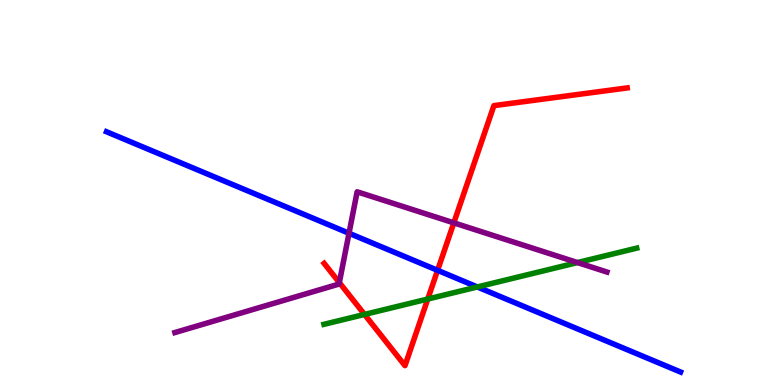[{'lines': ['blue', 'red'], 'intersections': [{'x': 5.65, 'y': 2.98}]}, {'lines': ['green', 'red'], 'intersections': [{'x': 4.7, 'y': 1.83}, {'x': 5.52, 'y': 2.23}]}, {'lines': ['purple', 'red'], 'intersections': [{'x': 4.38, 'y': 2.66}, {'x': 5.86, 'y': 4.21}]}, {'lines': ['blue', 'green'], 'intersections': [{'x': 6.16, 'y': 2.55}]}, {'lines': ['blue', 'purple'], 'intersections': [{'x': 4.5, 'y': 3.94}]}, {'lines': ['green', 'purple'], 'intersections': [{'x': 7.45, 'y': 3.18}]}]